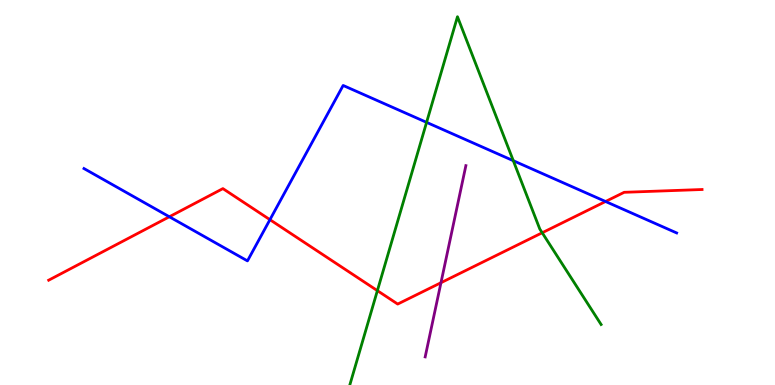[{'lines': ['blue', 'red'], 'intersections': [{'x': 2.19, 'y': 4.37}, {'x': 3.48, 'y': 4.29}, {'x': 7.81, 'y': 4.77}]}, {'lines': ['green', 'red'], 'intersections': [{'x': 4.87, 'y': 2.45}, {'x': 7.0, 'y': 3.95}]}, {'lines': ['purple', 'red'], 'intersections': [{'x': 5.69, 'y': 2.66}]}, {'lines': ['blue', 'green'], 'intersections': [{'x': 5.5, 'y': 6.82}, {'x': 6.62, 'y': 5.83}]}, {'lines': ['blue', 'purple'], 'intersections': []}, {'lines': ['green', 'purple'], 'intersections': []}]